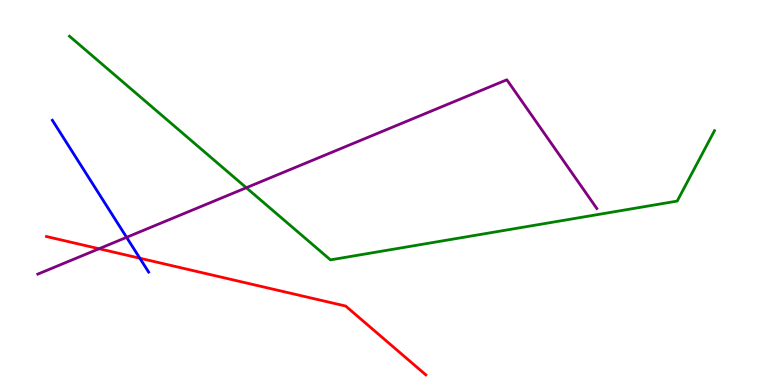[{'lines': ['blue', 'red'], 'intersections': [{'x': 1.8, 'y': 3.29}]}, {'lines': ['green', 'red'], 'intersections': []}, {'lines': ['purple', 'red'], 'intersections': [{'x': 1.28, 'y': 3.54}]}, {'lines': ['blue', 'green'], 'intersections': []}, {'lines': ['blue', 'purple'], 'intersections': [{'x': 1.63, 'y': 3.84}]}, {'lines': ['green', 'purple'], 'intersections': [{'x': 3.18, 'y': 5.12}]}]